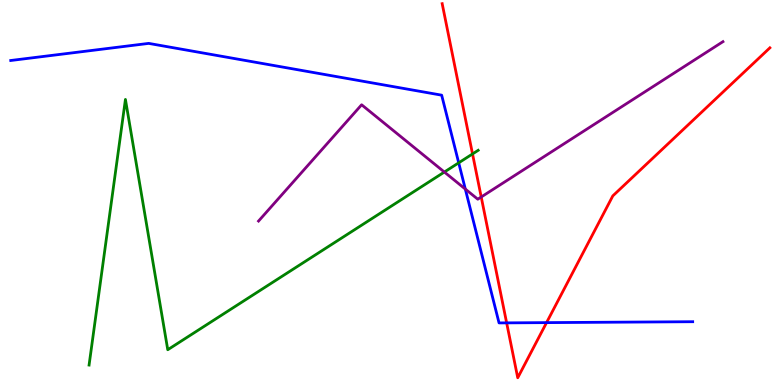[{'lines': ['blue', 'red'], 'intersections': [{'x': 6.54, 'y': 1.61}, {'x': 7.05, 'y': 1.62}]}, {'lines': ['green', 'red'], 'intersections': [{'x': 6.1, 'y': 6.0}]}, {'lines': ['purple', 'red'], 'intersections': [{'x': 6.21, 'y': 4.88}]}, {'lines': ['blue', 'green'], 'intersections': [{'x': 5.92, 'y': 5.77}]}, {'lines': ['blue', 'purple'], 'intersections': [{'x': 6.0, 'y': 5.09}]}, {'lines': ['green', 'purple'], 'intersections': [{'x': 5.73, 'y': 5.53}]}]